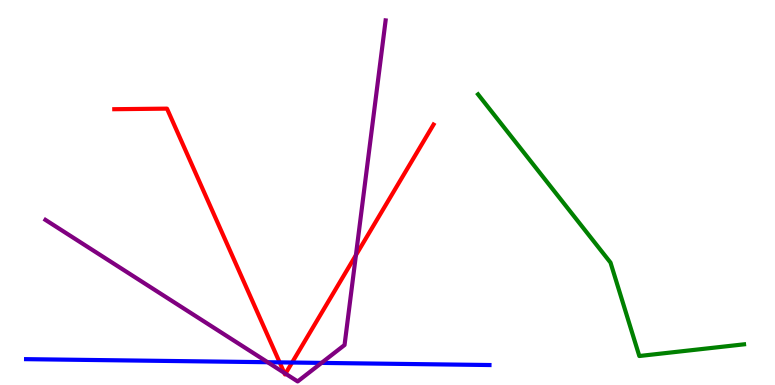[{'lines': ['blue', 'red'], 'intersections': [{'x': 3.61, 'y': 0.588}, {'x': 3.77, 'y': 0.584}]}, {'lines': ['green', 'red'], 'intersections': []}, {'lines': ['purple', 'red'], 'intersections': [{'x': 3.67, 'y': 0.315}, {'x': 3.68, 'y': 0.295}, {'x': 4.59, 'y': 3.37}]}, {'lines': ['blue', 'green'], 'intersections': []}, {'lines': ['blue', 'purple'], 'intersections': [{'x': 3.45, 'y': 0.592}, {'x': 4.15, 'y': 0.574}]}, {'lines': ['green', 'purple'], 'intersections': []}]